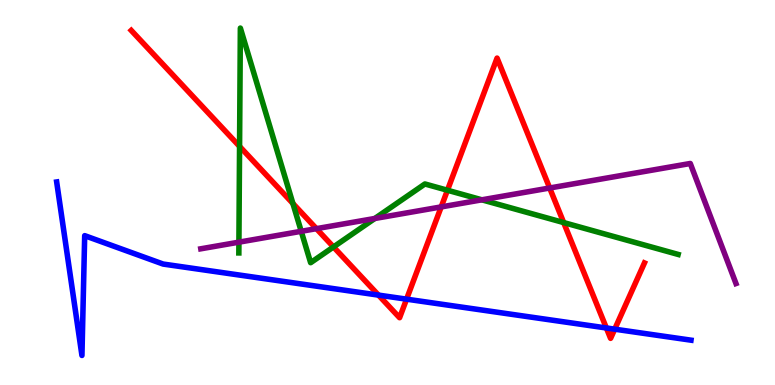[{'lines': ['blue', 'red'], 'intersections': [{'x': 4.88, 'y': 2.33}, {'x': 5.25, 'y': 2.23}, {'x': 7.82, 'y': 1.48}, {'x': 7.93, 'y': 1.45}]}, {'lines': ['green', 'red'], 'intersections': [{'x': 3.09, 'y': 6.2}, {'x': 3.78, 'y': 4.71}, {'x': 4.3, 'y': 3.59}, {'x': 5.77, 'y': 5.06}, {'x': 7.27, 'y': 4.22}]}, {'lines': ['purple', 'red'], 'intersections': [{'x': 4.08, 'y': 4.06}, {'x': 5.69, 'y': 4.63}, {'x': 7.09, 'y': 5.12}]}, {'lines': ['blue', 'green'], 'intersections': []}, {'lines': ['blue', 'purple'], 'intersections': []}, {'lines': ['green', 'purple'], 'intersections': [{'x': 3.08, 'y': 3.71}, {'x': 3.89, 'y': 3.99}, {'x': 4.84, 'y': 4.33}, {'x': 6.22, 'y': 4.81}]}]